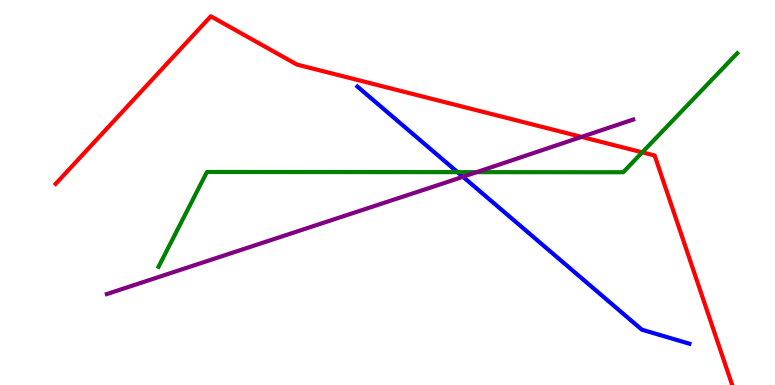[{'lines': ['blue', 'red'], 'intersections': []}, {'lines': ['green', 'red'], 'intersections': [{'x': 8.29, 'y': 6.04}]}, {'lines': ['purple', 'red'], 'intersections': [{'x': 7.5, 'y': 6.44}]}, {'lines': ['blue', 'green'], 'intersections': [{'x': 5.9, 'y': 5.53}]}, {'lines': ['blue', 'purple'], 'intersections': [{'x': 5.97, 'y': 5.41}]}, {'lines': ['green', 'purple'], 'intersections': [{'x': 6.15, 'y': 5.53}]}]